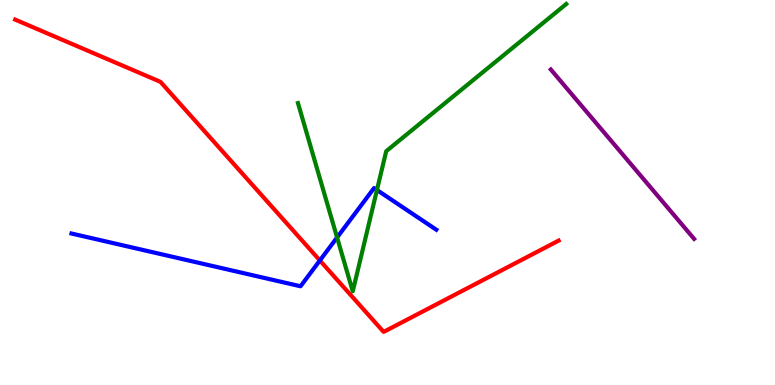[{'lines': ['blue', 'red'], 'intersections': [{'x': 4.13, 'y': 3.23}]}, {'lines': ['green', 'red'], 'intersections': []}, {'lines': ['purple', 'red'], 'intersections': []}, {'lines': ['blue', 'green'], 'intersections': [{'x': 4.35, 'y': 3.83}, {'x': 4.86, 'y': 5.06}]}, {'lines': ['blue', 'purple'], 'intersections': []}, {'lines': ['green', 'purple'], 'intersections': []}]